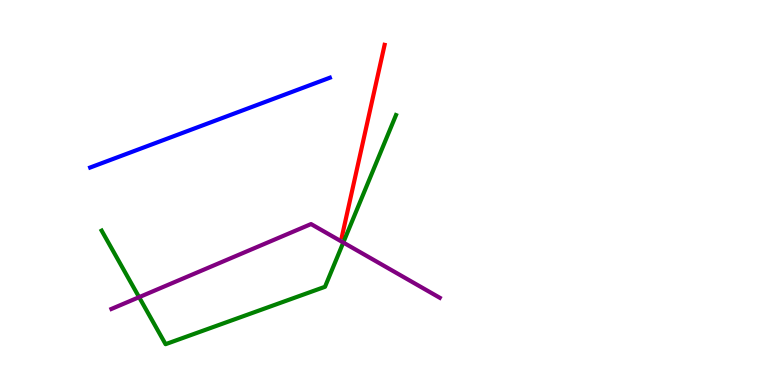[{'lines': ['blue', 'red'], 'intersections': []}, {'lines': ['green', 'red'], 'intersections': []}, {'lines': ['purple', 'red'], 'intersections': []}, {'lines': ['blue', 'green'], 'intersections': []}, {'lines': ['blue', 'purple'], 'intersections': []}, {'lines': ['green', 'purple'], 'intersections': [{'x': 1.79, 'y': 2.28}, {'x': 4.43, 'y': 3.7}]}]